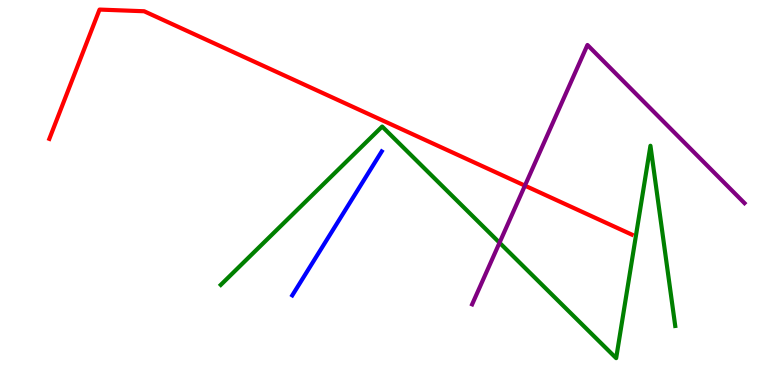[{'lines': ['blue', 'red'], 'intersections': []}, {'lines': ['green', 'red'], 'intersections': []}, {'lines': ['purple', 'red'], 'intersections': [{'x': 6.77, 'y': 5.18}]}, {'lines': ['blue', 'green'], 'intersections': []}, {'lines': ['blue', 'purple'], 'intersections': []}, {'lines': ['green', 'purple'], 'intersections': [{'x': 6.45, 'y': 3.7}]}]